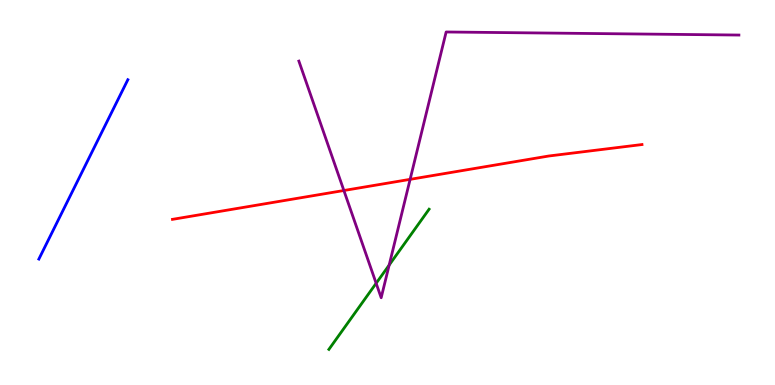[{'lines': ['blue', 'red'], 'intersections': []}, {'lines': ['green', 'red'], 'intersections': []}, {'lines': ['purple', 'red'], 'intersections': [{'x': 4.44, 'y': 5.05}, {'x': 5.29, 'y': 5.34}]}, {'lines': ['blue', 'green'], 'intersections': []}, {'lines': ['blue', 'purple'], 'intersections': []}, {'lines': ['green', 'purple'], 'intersections': [{'x': 4.85, 'y': 2.64}, {'x': 5.02, 'y': 3.11}]}]